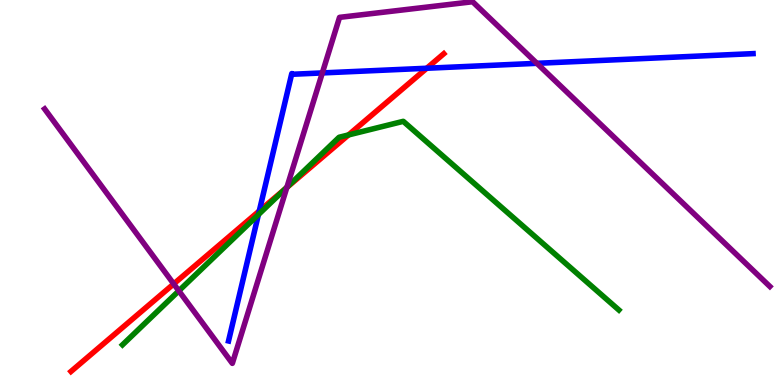[{'lines': ['blue', 'red'], 'intersections': [{'x': 3.35, 'y': 4.52}, {'x': 5.51, 'y': 8.23}]}, {'lines': ['green', 'red'], 'intersections': [{'x': 3.68, 'y': 5.1}, {'x': 4.5, 'y': 6.5}]}, {'lines': ['purple', 'red'], 'intersections': [{'x': 2.24, 'y': 2.63}, {'x': 3.7, 'y': 5.13}]}, {'lines': ['blue', 'green'], 'intersections': [{'x': 3.33, 'y': 4.43}]}, {'lines': ['blue', 'purple'], 'intersections': [{'x': 4.16, 'y': 8.11}, {'x': 6.93, 'y': 8.36}]}, {'lines': ['green', 'purple'], 'intersections': [{'x': 2.31, 'y': 2.45}, {'x': 3.7, 'y': 5.14}]}]